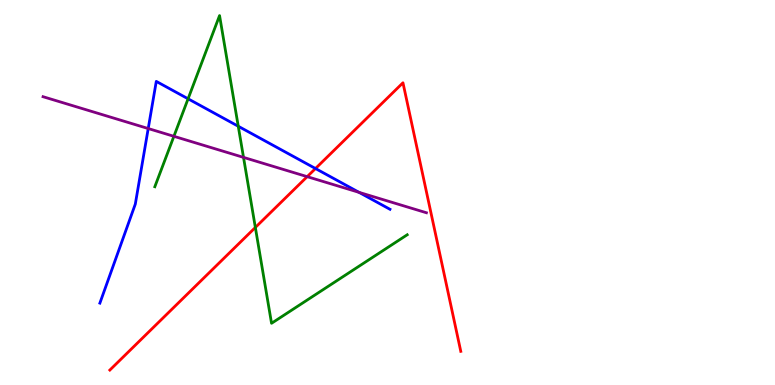[{'lines': ['blue', 'red'], 'intersections': [{'x': 4.07, 'y': 5.62}]}, {'lines': ['green', 'red'], 'intersections': [{'x': 3.29, 'y': 4.09}]}, {'lines': ['purple', 'red'], 'intersections': [{'x': 3.96, 'y': 5.41}]}, {'lines': ['blue', 'green'], 'intersections': [{'x': 2.43, 'y': 7.43}, {'x': 3.07, 'y': 6.72}]}, {'lines': ['blue', 'purple'], 'intersections': [{'x': 1.91, 'y': 6.66}, {'x': 4.63, 'y': 5.0}]}, {'lines': ['green', 'purple'], 'intersections': [{'x': 2.24, 'y': 6.46}, {'x': 3.14, 'y': 5.91}]}]